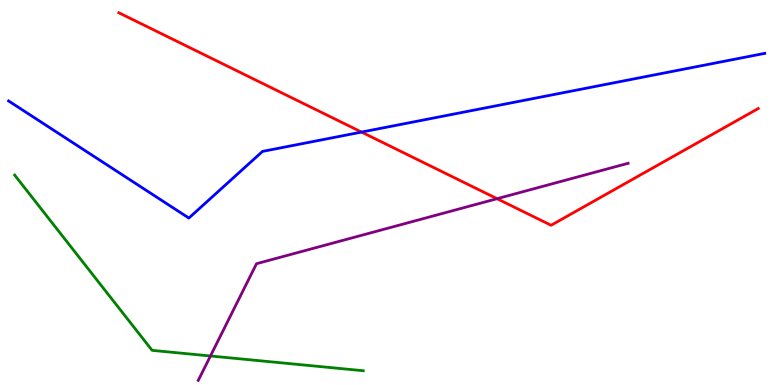[{'lines': ['blue', 'red'], 'intersections': [{'x': 4.67, 'y': 6.57}]}, {'lines': ['green', 'red'], 'intersections': []}, {'lines': ['purple', 'red'], 'intersections': [{'x': 6.41, 'y': 4.84}]}, {'lines': ['blue', 'green'], 'intersections': []}, {'lines': ['blue', 'purple'], 'intersections': []}, {'lines': ['green', 'purple'], 'intersections': [{'x': 2.72, 'y': 0.754}]}]